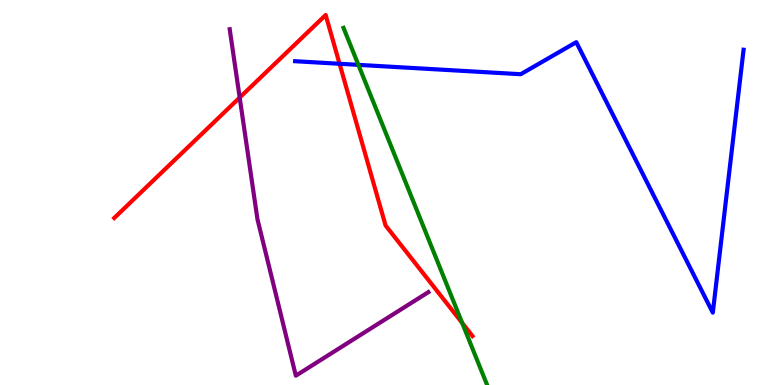[{'lines': ['blue', 'red'], 'intersections': [{'x': 4.38, 'y': 8.34}]}, {'lines': ['green', 'red'], 'intersections': [{'x': 5.96, 'y': 1.61}]}, {'lines': ['purple', 'red'], 'intersections': [{'x': 3.09, 'y': 7.47}]}, {'lines': ['blue', 'green'], 'intersections': [{'x': 4.62, 'y': 8.32}]}, {'lines': ['blue', 'purple'], 'intersections': []}, {'lines': ['green', 'purple'], 'intersections': []}]